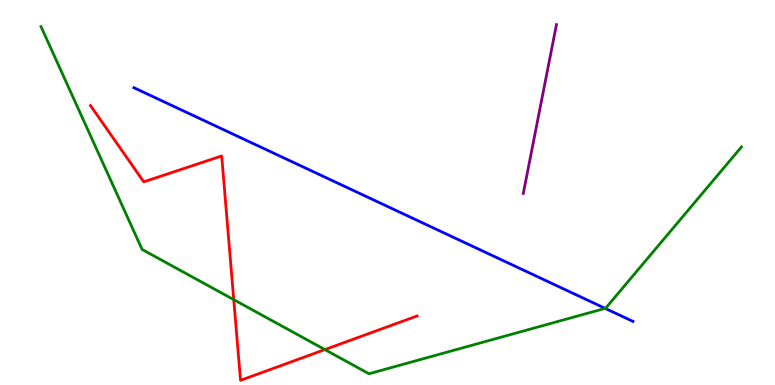[{'lines': ['blue', 'red'], 'intersections': []}, {'lines': ['green', 'red'], 'intersections': [{'x': 3.02, 'y': 2.22}, {'x': 4.19, 'y': 0.92}]}, {'lines': ['purple', 'red'], 'intersections': []}, {'lines': ['blue', 'green'], 'intersections': [{'x': 7.81, 'y': 1.99}]}, {'lines': ['blue', 'purple'], 'intersections': []}, {'lines': ['green', 'purple'], 'intersections': []}]